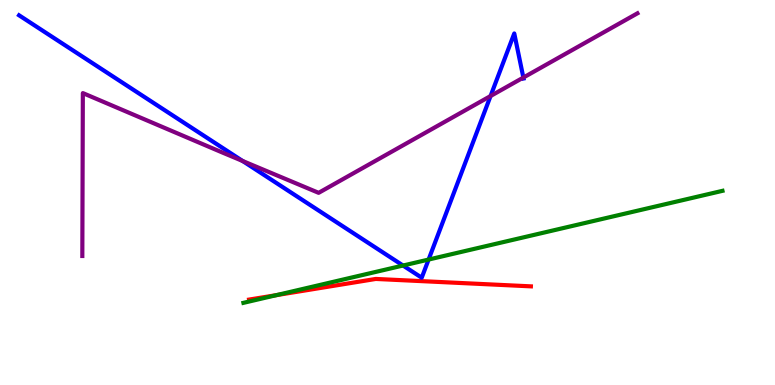[{'lines': ['blue', 'red'], 'intersections': []}, {'lines': ['green', 'red'], 'intersections': [{'x': 3.57, 'y': 2.33}]}, {'lines': ['purple', 'red'], 'intersections': []}, {'lines': ['blue', 'green'], 'intersections': [{'x': 5.2, 'y': 3.1}, {'x': 5.53, 'y': 3.26}]}, {'lines': ['blue', 'purple'], 'intersections': [{'x': 3.13, 'y': 5.82}, {'x': 6.33, 'y': 7.51}, {'x': 6.75, 'y': 7.99}]}, {'lines': ['green', 'purple'], 'intersections': []}]